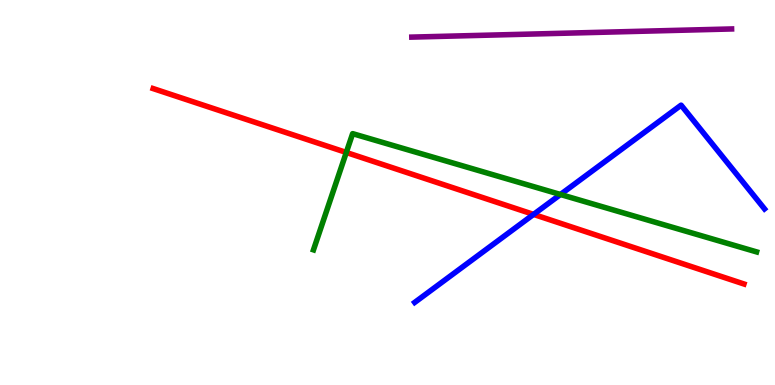[{'lines': ['blue', 'red'], 'intersections': [{'x': 6.88, 'y': 4.43}]}, {'lines': ['green', 'red'], 'intersections': [{'x': 4.47, 'y': 6.04}]}, {'lines': ['purple', 'red'], 'intersections': []}, {'lines': ['blue', 'green'], 'intersections': [{'x': 7.23, 'y': 4.95}]}, {'lines': ['blue', 'purple'], 'intersections': []}, {'lines': ['green', 'purple'], 'intersections': []}]